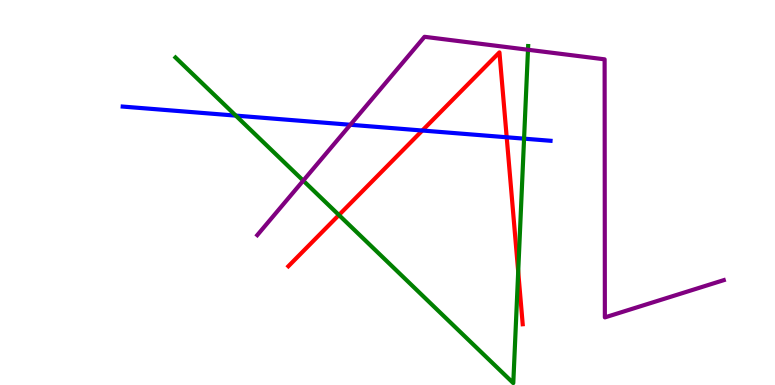[{'lines': ['blue', 'red'], 'intersections': [{'x': 5.45, 'y': 6.61}, {'x': 6.54, 'y': 6.43}]}, {'lines': ['green', 'red'], 'intersections': [{'x': 4.37, 'y': 4.42}, {'x': 6.69, 'y': 2.94}]}, {'lines': ['purple', 'red'], 'intersections': []}, {'lines': ['blue', 'green'], 'intersections': [{'x': 3.04, 'y': 7.0}, {'x': 6.76, 'y': 6.4}]}, {'lines': ['blue', 'purple'], 'intersections': [{'x': 4.52, 'y': 6.76}]}, {'lines': ['green', 'purple'], 'intersections': [{'x': 3.91, 'y': 5.31}, {'x': 6.81, 'y': 8.71}]}]